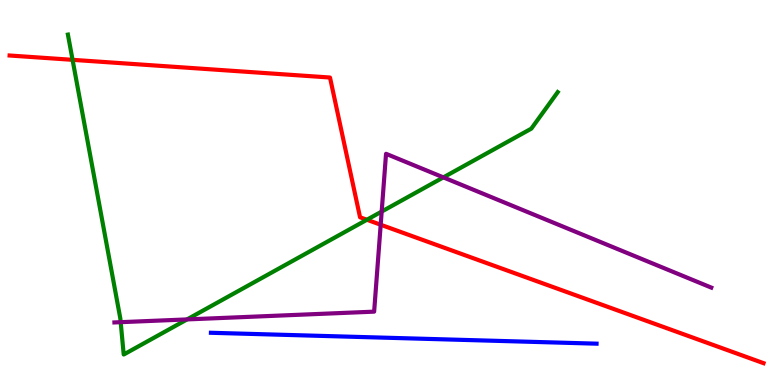[{'lines': ['blue', 'red'], 'intersections': []}, {'lines': ['green', 'red'], 'intersections': [{'x': 0.936, 'y': 8.45}, {'x': 4.73, 'y': 4.29}]}, {'lines': ['purple', 'red'], 'intersections': [{'x': 4.91, 'y': 4.16}]}, {'lines': ['blue', 'green'], 'intersections': []}, {'lines': ['blue', 'purple'], 'intersections': []}, {'lines': ['green', 'purple'], 'intersections': [{'x': 1.56, 'y': 1.63}, {'x': 2.41, 'y': 1.7}, {'x': 4.92, 'y': 4.5}, {'x': 5.72, 'y': 5.39}]}]